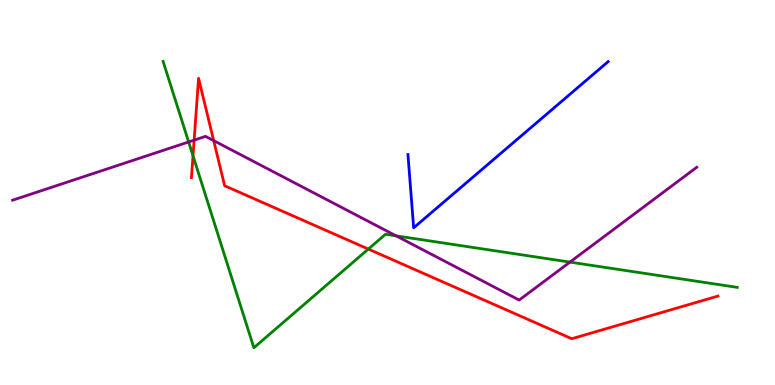[{'lines': ['blue', 'red'], 'intersections': []}, {'lines': ['green', 'red'], 'intersections': [{'x': 2.49, 'y': 5.95}, {'x': 4.75, 'y': 3.53}]}, {'lines': ['purple', 'red'], 'intersections': [{'x': 2.5, 'y': 6.36}, {'x': 2.76, 'y': 6.35}]}, {'lines': ['blue', 'green'], 'intersections': []}, {'lines': ['blue', 'purple'], 'intersections': []}, {'lines': ['green', 'purple'], 'intersections': [{'x': 2.43, 'y': 6.31}, {'x': 5.11, 'y': 3.87}, {'x': 7.35, 'y': 3.19}]}]